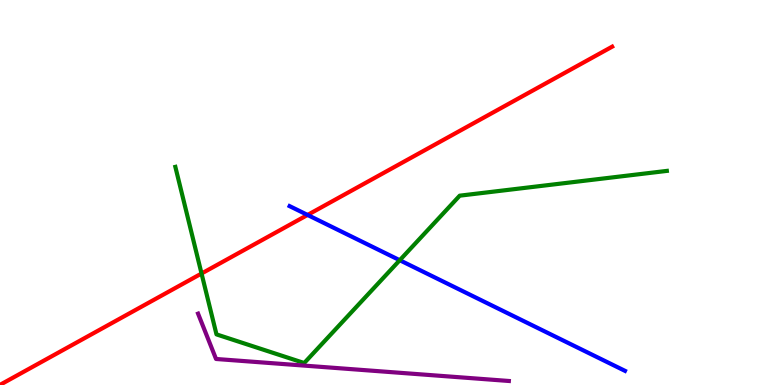[{'lines': ['blue', 'red'], 'intersections': [{'x': 3.97, 'y': 4.42}]}, {'lines': ['green', 'red'], 'intersections': [{'x': 2.6, 'y': 2.9}]}, {'lines': ['purple', 'red'], 'intersections': []}, {'lines': ['blue', 'green'], 'intersections': [{'x': 5.16, 'y': 3.24}]}, {'lines': ['blue', 'purple'], 'intersections': []}, {'lines': ['green', 'purple'], 'intersections': []}]